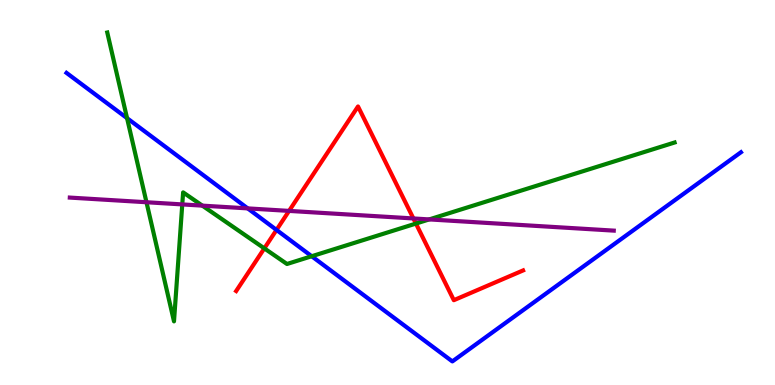[{'lines': ['blue', 'red'], 'intersections': [{'x': 3.57, 'y': 4.03}]}, {'lines': ['green', 'red'], 'intersections': [{'x': 3.41, 'y': 3.55}, {'x': 5.37, 'y': 4.19}]}, {'lines': ['purple', 'red'], 'intersections': [{'x': 3.73, 'y': 4.52}, {'x': 5.33, 'y': 4.33}]}, {'lines': ['blue', 'green'], 'intersections': [{'x': 1.64, 'y': 6.93}, {'x': 4.02, 'y': 3.34}]}, {'lines': ['blue', 'purple'], 'intersections': [{'x': 3.2, 'y': 4.59}]}, {'lines': ['green', 'purple'], 'intersections': [{'x': 1.89, 'y': 4.75}, {'x': 2.35, 'y': 4.69}, {'x': 2.61, 'y': 4.66}, {'x': 5.54, 'y': 4.3}]}]